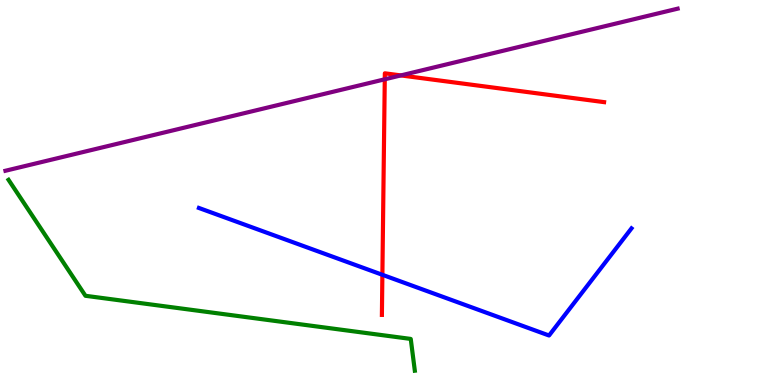[{'lines': ['blue', 'red'], 'intersections': [{'x': 4.93, 'y': 2.86}]}, {'lines': ['green', 'red'], 'intersections': []}, {'lines': ['purple', 'red'], 'intersections': [{'x': 4.96, 'y': 7.94}, {'x': 5.17, 'y': 8.04}]}, {'lines': ['blue', 'green'], 'intersections': []}, {'lines': ['blue', 'purple'], 'intersections': []}, {'lines': ['green', 'purple'], 'intersections': []}]